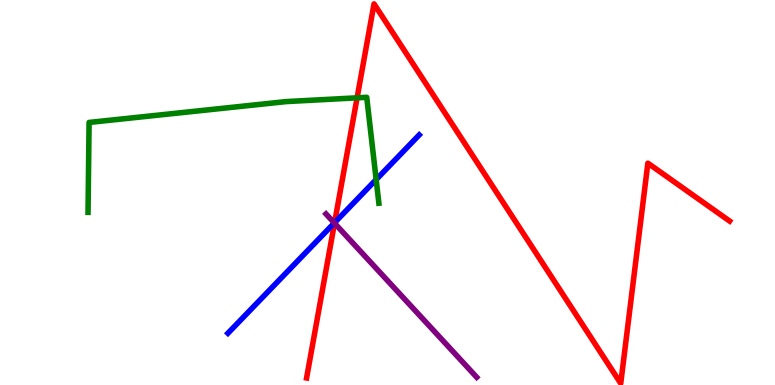[{'lines': ['blue', 'red'], 'intersections': [{'x': 4.32, 'y': 4.22}]}, {'lines': ['green', 'red'], 'intersections': [{'x': 4.61, 'y': 7.46}]}, {'lines': ['purple', 'red'], 'intersections': [{'x': 4.32, 'y': 4.2}]}, {'lines': ['blue', 'green'], 'intersections': [{'x': 4.85, 'y': 5.34}]}, {'lines': ['blue', 'purple'], 'intersections': [{'x': 4.31, 'y': 4.21}]}, {'lines': ['green', 'purple'], 'intersections': []}]